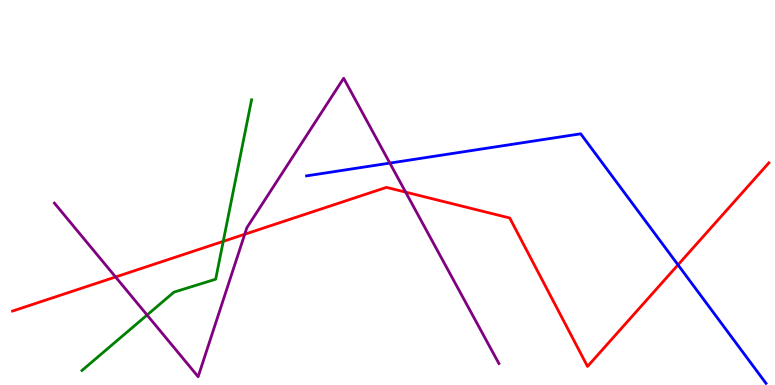[{'lines': ['blue', 'red'], 'intersections': [{'x': 8.75, 'y': 3.12}]}, {'lines': ['green', 'red'], 'intersections': [{'x': 2.88, 'y': 3.73}]}, {'lines': ['purple', 'red'], 'intersections': [{'x': 1.49, 'y': 2.81}, {'x': 3.16, 'y': 3.92}, {'x': 5.23, 'y': 5.01}]}, {'lines': ['blue', 'green'], 'intersections': []}, {'lines': ['blue', 'purple'], 'intersections': [{'x': 5.03, 'y': 5.76}]}, {'lines': ['green', 'purple'], 'intersections': [{'x': 1.9, 'y': 1.82}]}]